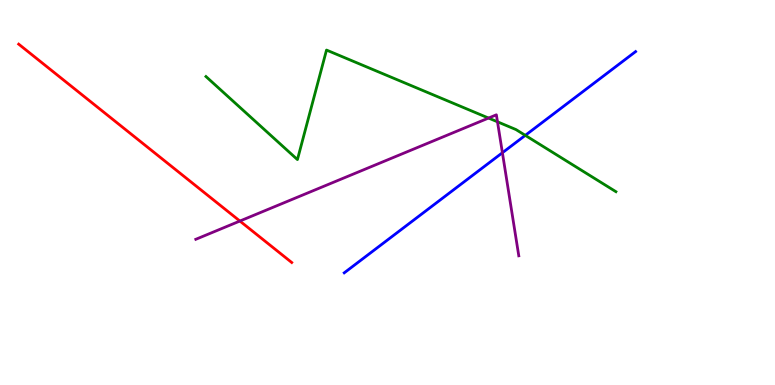[{'lines': ['blue', 'red'], 'intersections': []}, {'lines': ['green', 'red'], 'intersections': []}, {'lines': ['purple', 'red'], 'intersections': [{'x': 3.1, 'y': 4.26}]}, {'lines': ['blue', 'green'], 'intersections': [{'x': 6.78, 'y': 6.48}]}, {'lines': ['blue', 'purple'], 'intersections': [{'x': 6.48, 'y': 6.03}]}, {'lines': ['green', 'purple'], 'intersections': [{'x': 6.3, 'y': 6.93}, {'x': 6.42, 'y': 6.84}]}]